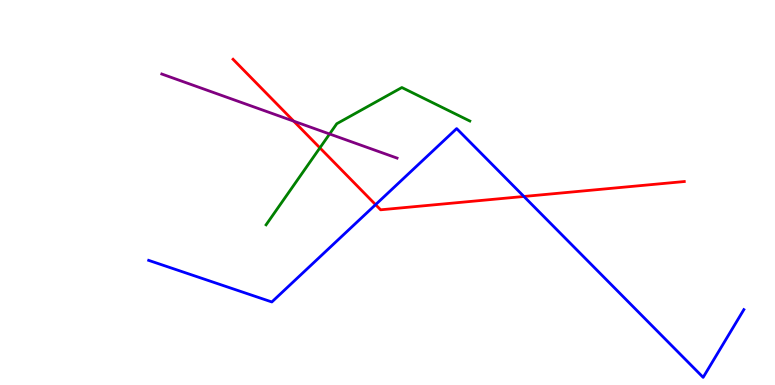[{'lines': ['blue', 'red'], 'intersections': [{'x': 4.85, 'y': 4.68}, {'x': 6.76, 'y': 4.9}]}, {'lines': ['green', 'red'], 'intersections': [{'x': 4.13, 'y': 6.16}]}, {'lines': ['purple', 'red'], 'intersections': [{'x': 3.79, 'y': 6.85}]}, {'lines': ['blue', 'green'], 'intersections': []}, {'lines': ['blue', 'purple'], 'intersections': []}, {'lines': ['green', 'purple'], 'intersections': [{'x': 4.25, 'y': 6.52}]}]